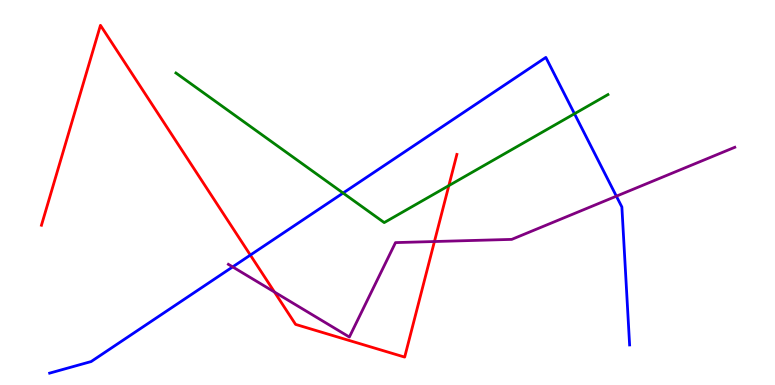[{'lines': ['blue', 'red'], 'intersections': [{'x': 3.23, 'y': 3.37}]}, {'lines': ['green', 'red'], 'intersections': [{'x': 5.79, 'y': 5.18}]}, {'lines': ['purple', 'red'], 'intersections': [{'x': 3.54, 'y': 2.42}, {'x': 5.61, 'y': 3.73}]}, {'lines': ['blue', 'green'], 'intersections': [{'x': 4.43, 'y': 4.99}, {'x': 7.41, 'y': 7.05}]}, {'lines': ['blue', 'purple'], 'intersections': [{'x': 3.0, 'y': 3.07}, {'x': 7.95, 'y': 4.9}]}, {'lines': ['green', 'purple'], 'intersections': []}]